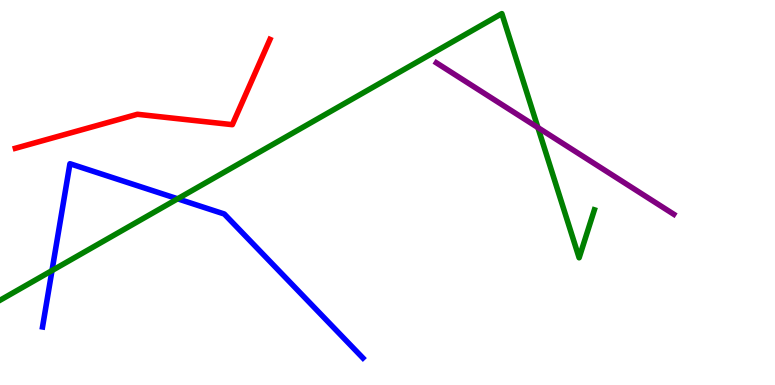[{'lines': ['blue', 'red'], 'intersections': []}, {'lines': ['green', 'red'], 'intersections': []}, {'lines': ['purple', 'red'], 'intersections': []}, {'lines': ['blue', 'green'], 'intersections': [{'x': 0.671, 'y': 2.97}, {'x': 2.29, 'y': 4.84}]}, {'lines': ['blue', 'purple'], 'intersections': []}, {'lines': ['green', 'purple'], 'intersections': [{'x': 6.94, 'y': 6.69}]}]